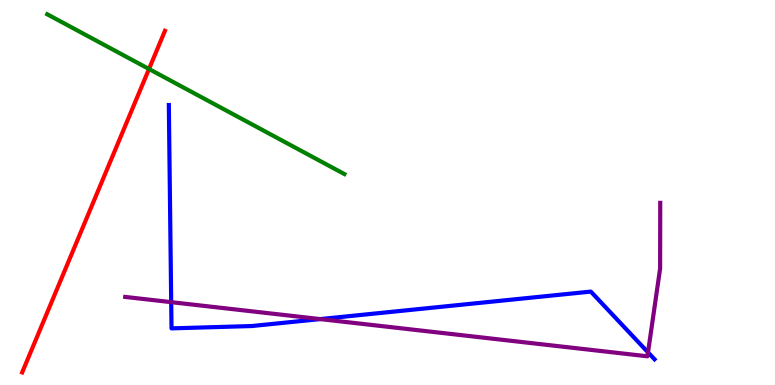[{'lines': ['blue', 'red'], 'intersections': []}, {'lines': ['green', 'red'], 'intersections': [{'x': 1.92, 'y': 8.21}]}, {'lines': ['purple', 'red'], 'intersections': []}, {'lines': ['blue', 'green'], 'intersections': []}, {'lines': ['blue', 'purple'], 'intersections': [{'x': 2.21, 'y': 2.15}, {'x': 4.13, 'y': 1.71}, {'x': 8.36, 'y': 0.848}]}, {'lines': ['green', 'purple'], 'intersections': []}]